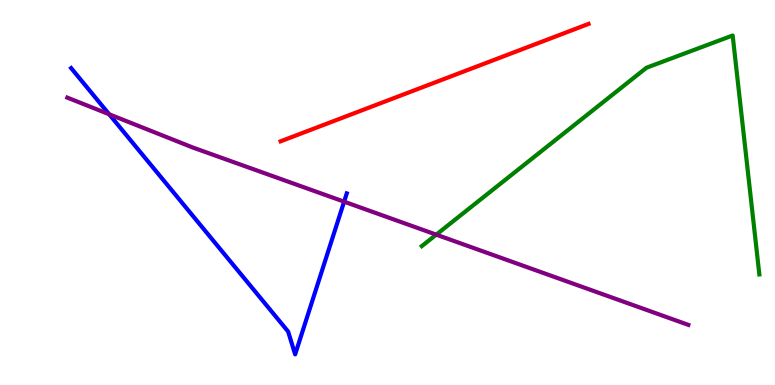[{'lines': ['blue', 'red'], 'intersections': []}, {'lines': ['green', 'red'], 'intersections': []}, {'lines': ['purple', 'red'], 'intersections': []}, {'lines': ['blue', 'green'], 'intersections': []}, {'lines': ['blue', 'purple'], 'intersections': [{'x': 1.41, 'y': 7.03}, {'x': 4.44, 'y': 4.76}]}, {'lines': ['green', 'purple'], 'intersections': [{'x': 5.63, 'y': 3.91}]}]